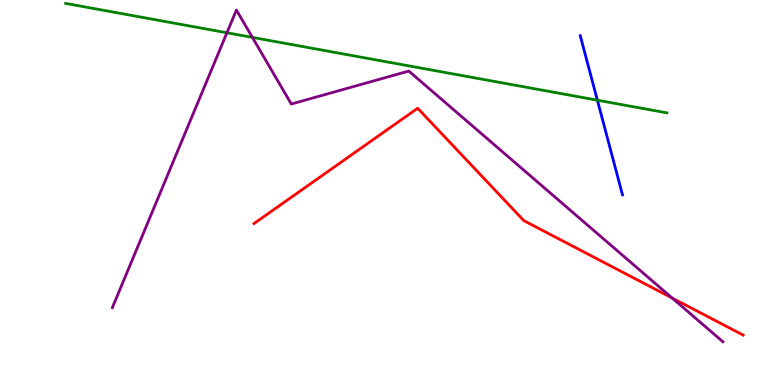[{'lines': ['blue', 'red'], 'intersections': []}, {'lines': ['green', 'red'], 'intersections': []}, {'lines': ['purple', 'red'], 'intersections': [{'x': 8.67, 'y': 2.26}]}, {'lines': ['blue', 'green'], 'intersections': [{'x': 7.71, 'y': 7.4}]}, {'lines': ['blue', 'purple'], 'intersections': []}, {'lines': ['green', 'purple'], 'intersections': [{'x': 2.93, 'y': 9.15}, {'x': 3.26, 'y': 9.03}]}]